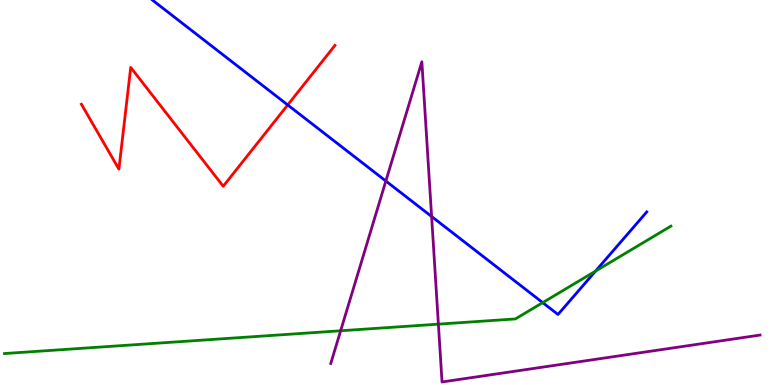[{'lines': ['blue', 'red'], 'intersections': [{'x': 3.71, 'y': 7.27}]}, {'lines': ['green', 'red'], 'intersections': []}, {'lines': ['purple', 'red'], 'intersections': []}, {'lines': ['blue', 'green'], 'intersections': [{'x': 7.0, 'y': 2.14}, {'x': 7.68, 'y': 2.96}]}, {'lines': ['blue', 'purple'], 'intersections': [{'x': 4.98, 'y': 5.3}, {'x': 5.57, 'y': 4.38}]}, {'lines': ['green', 'purple'], 'intersections': [{'x': 4.4, 'y': 1.41}, {'x': 5.66, 'y': 1.58}]}]